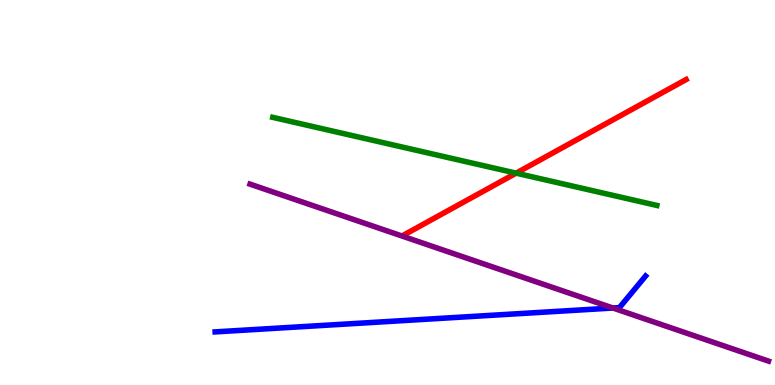[{'lines': ['blue', 'red'], 'intersections': []}, {'lines': ['green', 'red'], 'intersections': [{'x': 6.66, 'y': 5.5}]}, {'lines': ['purple', 'red'], 'intersections': []}, {'lines': ['blue', 'green'], 'intersections': []}, {'lines': ['blue', 'purple'], 'intersections': [{'x': 7.91, 'y': 2.0}]}, {'lines': ['green', 'purple'], 'intersections': []}]